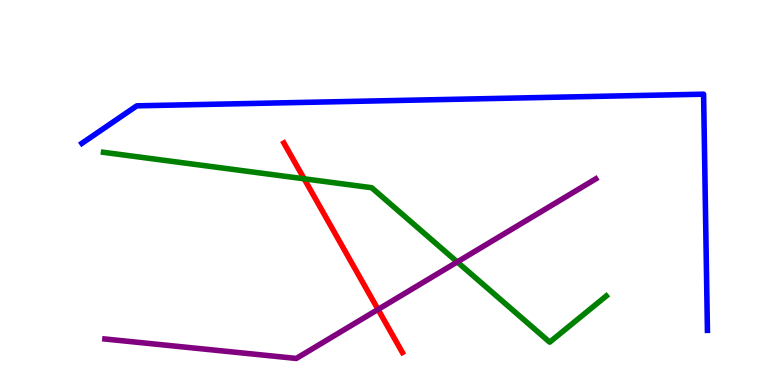[{'lines': ['blue', 'red'], 'intersections': []}, {'lines': ['green', 'red'], 'intersections': [{'x': 3.92, 'y': 5.36}]}, {'lines': ['purple', 'red'], 'intersections': [{'x': 4.88, 'y': 1.96}]}, {'lines': ['blue', 'green'], 'intersections': []}, {'lines': ['blue', 'purple'], 'intersections': []}, {'lines': ['green', 'purple'], 'intersections': [{'x': 5.9, 'y': 3.2}]}]